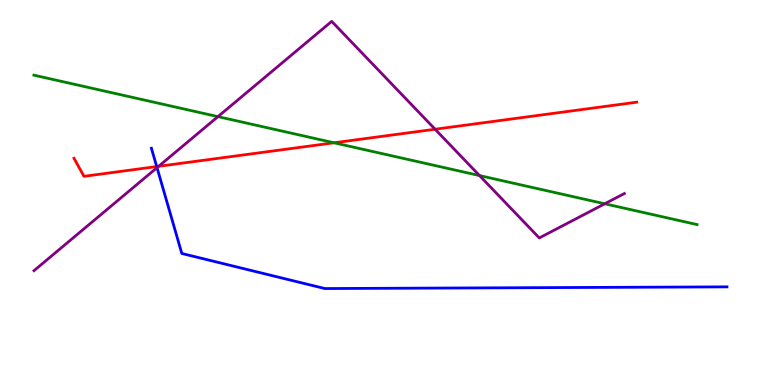[{'lines': ['blue', 'red'], 'intersections': [{'x': 2.02, 'y': 5.67}]}, {'lines': ['green', 'red'], 'intersections': [{'x': 4.31, 'y': 6.29}]}, {'lines': ['purple', 'red'], 'intersections': [{'x': 2.05, 'y': 5.68}, {'x': 5.61, 'y': 6.64}]}, {'lines': ['blue', 'green'], 'intersections': []}, {'lines': ['blue', 'purple'], 'intersections': [{'x': 2.03, 'y': 5.65}]}, {'lines': ['green', 'purple'], 'intersections': [{'x': 2.81, 'y': 6.97}, {'x': 6.19, 'y': 5.44}, {'x': 7.8, 'y': 4.71}]}]